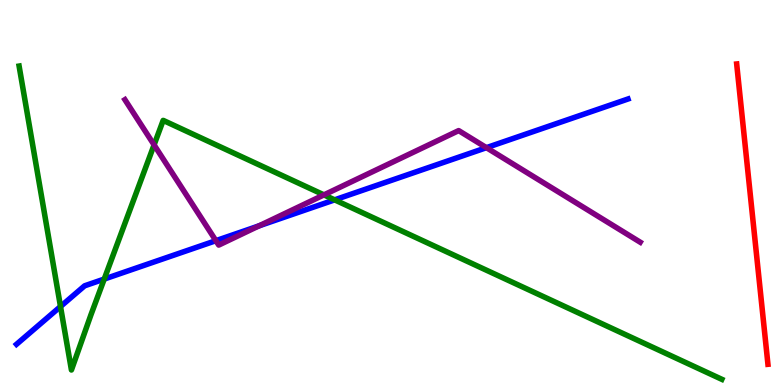[{'lines': ['blue', 'red'], 'intersections': []}, {'lines': ['green', 'red'], 'intersections': []}, {'lines': ['purple', 'red'], 'intersections': []}, {'lines': ['blue', 'green'], 'intersections': [{'x': 0.781, 'y': 2.04}, {'x': 1.34, 'y': 2.75}, {'x': 4.32, 'y': 4.81}]}, {'lines': ['blue', 'purple'], 'intersections': [{'x': 2.79, 'y': 3.75}, {'x': 3.34, 'y': 4.13}, {'x': 6.28, 'y': 6.16}]}, {'lines': ['green', 'purple'], 'intersections': [{'x': 1.99, 'y': 6.24}, {'x': 4.18, 'y': 4.94}]}]